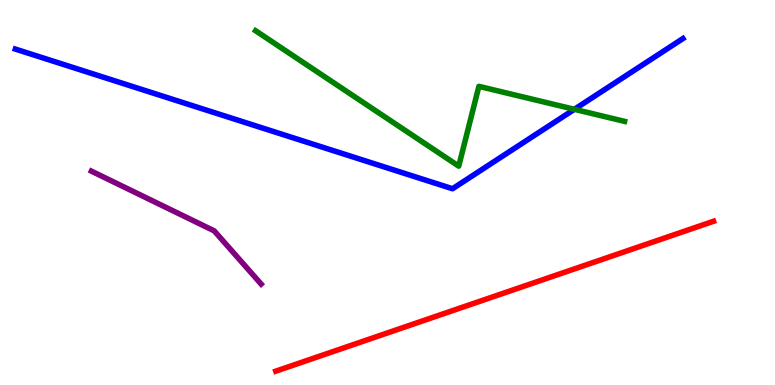[{'lines': ['blue', 'red'], 'intersections': []}, {'lines': ['green', 'red'], 'intersections': []}, {'lines': ['purple', 'red'], 'intersections': []}, {'lines': ['blue', 'green'], 'intersections': [{'x': 7.41, 'y': 7.16}]}, {'lines': ['blue', 'purple'], 'intersections': []}, {'lines': ['green', 'purple'], 'intersections': []}]